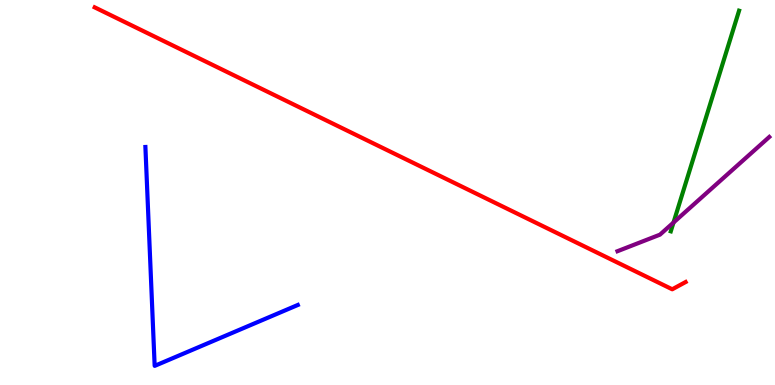[{'lines': ['blue', 'red'], 'intersections': []}, {'lines': ['green', 'red'], 'intersections': []}, {'lines': ['purple', 'red'], 'intersections': []}, {'lines': ['blue', 'green'], 'intersections': []}, {'lines': ['blue', 'purple'], 'intersections': []}, {'lines': ['green', 'purple'], 'intersections': [{'x': 8.69, 'y': 4.22}]}]